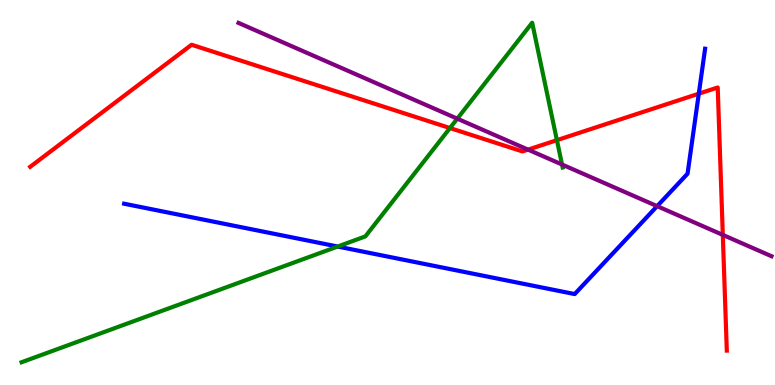[{'lines': ['blue', 'red'], 'intersections': [{'x': 9.02, 'y': 7.57}]}, {'lines': ['green', 'red'], 'intersections': [{'x': 5.81, 'y': 6.67}, {'x': 7.19, 'y': 6.36}]}, {'lines': ['purple', 'red'], 'intersections': [{'x': 6.81, 'y': 6.11}, {'x': 9.33, 'y': 3.9}]}, {'lines': ['blue', 'green'], 'intersections': [{'x': 4.36, 'y': 3.6}]}, {'lines': ['blue', 'purple'], 'intersections': [{'x': 8.48, 'y': 4.65}]}, {'lines': ['green', 'purple'], 'intersections': [{'x': 5.9, 'y': 6.92}, {'x': 7.25, 'y': 5.73}]}]